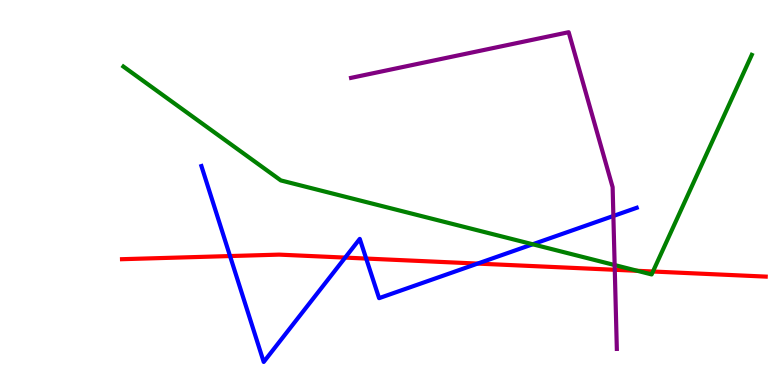[{'lines': ['blue', 'red'], 'intersections': [{'x': 2.97, 'y': 3.35}, {'x': 4.45, 'y': 3.31}, {'x': 4.72, 'y': 3.28}, {'x': 6.16, 'y': 3.15}]}, {'lines': ['green', 'red'], 'intersections': [{'x': 8.22, 'y': 2.97}, {'x': 8.43, 'y': 2.95}]}, {'lines': ['purple', 'red'], 'intersections': [{'x': 7.93, 'y': 2.99}]}, {'lines': ['blue', 'green'], 'intersections': [{'x': 6.87, 'y': 3.66}]}, {'lines': ['blue', 'purple'], 'intersections': [{'x': 7.91, 'y': 4.39}]}, {'lines': ['green', 'purple'], 'intersections': [{'x': 7.93, 'y': 3.12}]}]